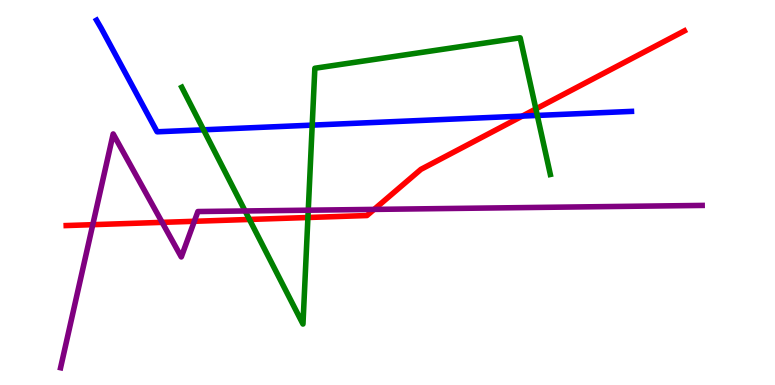[{'lines': ['blue', 'red'], 'intersections': [{'x': 6.74, 'y': 6.98}]}, {'lines': ['green', 'red'], 'intersections': [{'x': 3.22, 'y': 4.3}, {'x': 3.97, 'y': 4.35}, {'x': 6.91, 'y': 7.17}]}, {'lines': ['purple', 'red'], 'intersections': [{'x': 1.2, 'y': 4.16}, {'x': 2.09, 'y': 4.22}, {'x': 2.51, 'y': 4.25}, {'x': 4.83, 'y': 4.56}]}, {'lines': ['blue', 'green'], 'intersections': [{'x': 2.63, 'y': 6.63}, {'x': 4.03, 'y': 6.75}, {'x': 6.93, 'y': 7.0}]}, {'lines': ['blue', 'purple'], 'intersections': []}, {'lines': ['green', 'purple'], 'intersections': [{'x': 3.16, 'y': 4.52}, {'x': 3.98, 'y': 4.54}]}]